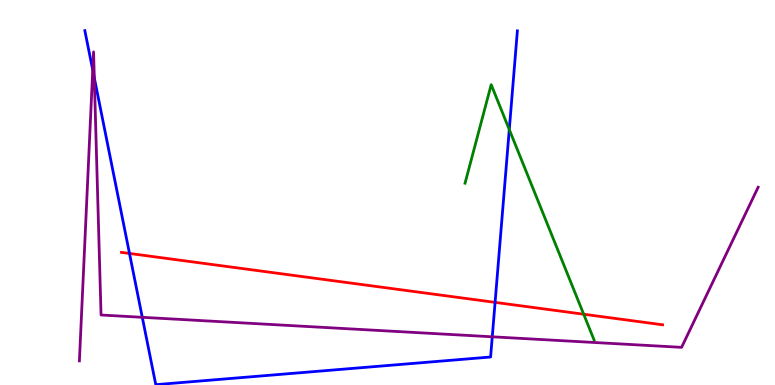[{'lines': ['blue', 'red'], 'intersections': [{'x': 1.67, 'y': 3.42}, {'x': 6.39, 'y': 2.15}]}, {'lines': ['green', 'red'], 'intersections': [{'x': 7.53, 'y': 1.84}]}, {'lines': ['purple', 'red'], 'intersections': []}, {'lines': ['blue', 'green'], 'intersections': [{'x': 6.57, 'y': 6.64}]}, {'lines': ['blue', 'purple'], 'intersections': [{'x': 1.2, 'y': 8.18}, {'x': 1.22, 'y': 7.98}, {'x': 1.84, 'y': 1.76}, {'x': 6.35, 'y': 1.25}]}, {'lines': ['green', 'purple'], 'intersections': []}]